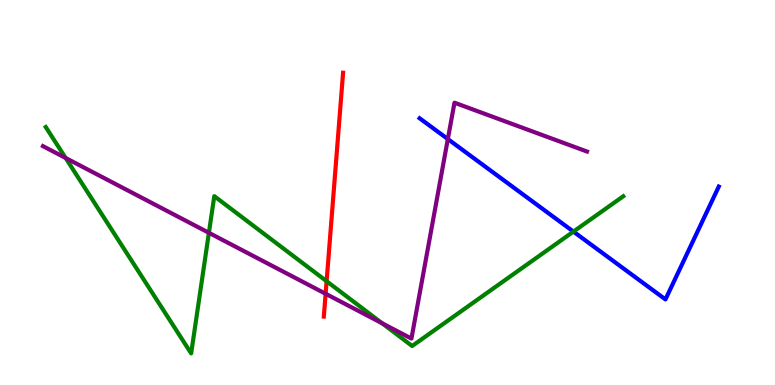[{'lines': ['blue', 'red'], 'intersections': []}, {'lines': ['green', 'red'], 'intersections': [{'x': 4.21, 'y': 2.7}]}, {'lines': ['purple', 'red'], 'intersections': [{'x': 4.2, 'y': 2.37}]}, {'lines': ['blue', 'green'], 'intersections': [{'x': 7.4, 'y': 3.98}]}, {'lines': ['blue', 'purple'], 'intersections': [{'x': 5.78, 'y': 6.39}]}, {'lines': ['green', 'purple'], 'intersections': [{'x': 0.847, 'y': 5.9}, {'x': 2.7, 'y': 3.95}, {'x': 4.93, 'y': 1.6}]}]